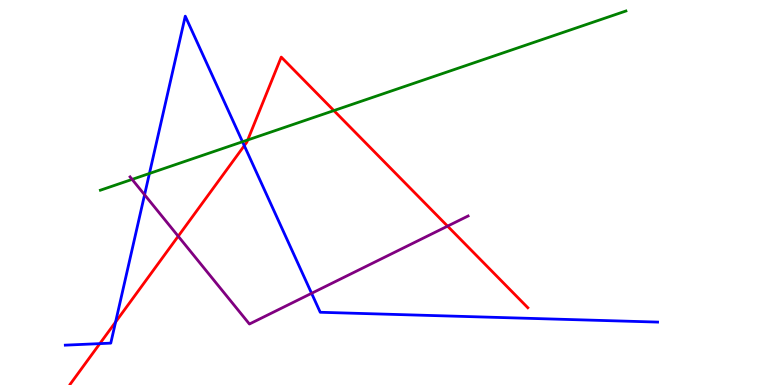[{'lines': ['blue', 'red'], 'intersections': [{'x': 1.29, 'y': 1.07}, {'x': 1.49, 'y': 1.64}, {'x': 3.15, 'y': 6.22}]}, {'lines': ['green', 'red'], 'intersections': [{'x': 3.2, 'y': 6.36}, {'x': 4.31, 'y': 7.13}]}, {'lines': ['purple', 'red'], 'intersections': [{'x': 2.3, 'y': 3.86}, {'x': 5.77, 'y': 4.13}]}, {'lines': ['blue', 'green'], 'intersections': [{'x': 1.93, 'y': 5.49}, {'x': 3.13, 'y': 6.32}]}, {'lines': ['blue', 'purple'], 'intersections': [{'x': 1.87, 'y': 4.94}, {'x': 4.02, 'y': 2.38}]}, {'lines': ['green', 'purple'], 'intersections': [{'x': 1.7, 'y': 5.34}]}]